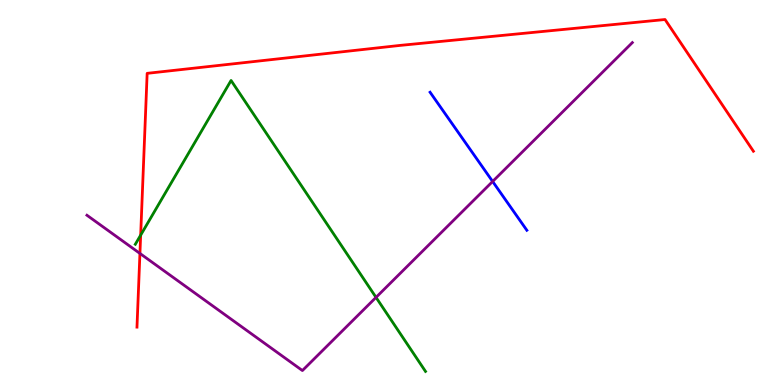[{'lines': ['blue', 'red'], 'intersections': []}, {'lines': ['green', 'red'], 'intersections': [{'x': 1.82, 'y': 3.89}]}, {'lines': ['purple', 'red'], 'intersections': [{'x': 1.81, 'y': 3.42}]}, {'lines': ['blue', 'green'], 'intersections': []}, {'lines': ['blue', 'purple'], 'intersections': [{'x': 6.36, 'y': 5.29}]}, {'lines': ['green', 'purple'], 'intersections': [{'x': 4.85, 'y': 2.28}]}]